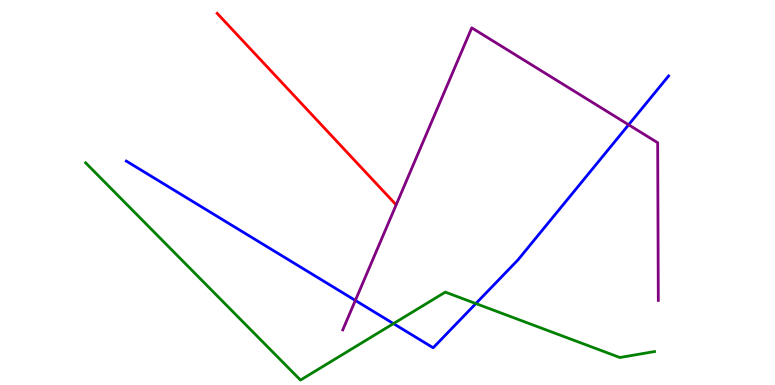[{'lines': ['blue', 'red'], 'intersections': []}, {'lines': ['green', 'red'], 'intersections': []}, {'lines': ['purple', 'red'], 'intersections': []}, {'lines': ['blue', 'green'], 'intersections': [{'x': 5.08, 'y': 1.59}, {'x': 6.14, 'y': 2.12}]}, {'lines': ['blue', 'purple'], 'intersections': [{'x': 4.59, 'y': 2.2}, {'x': 8.11, 'y': 6.76}]}, {'lines': ['green', 'purple'], 'intersections': []}]